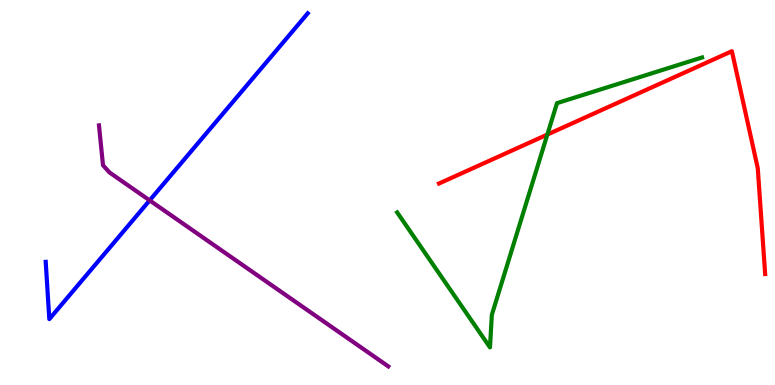[{'lines': ['blue', 'red'], 'intersections': []}, {'lines': ['green', 'red'], 'intersections': [{'x': 7.06, 'y': 6.5}]}, {'lines': ['purple', 'red'], 'intersections': []}, {'lines': ['blue', 'green'], 'intersections': []}, {'lines': ['blue', 'purple'], 'intersections': [{'x': 1.93, 'y': 4.8}]}, {'lines': ['green', 'purple'], 'intersections': []}]